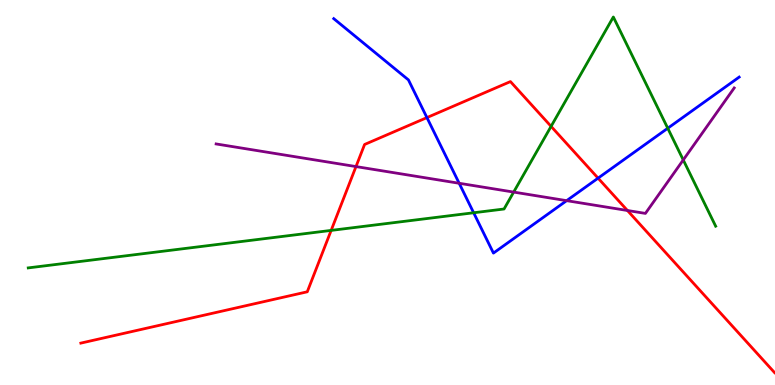[{'lines': ['blue', 'red'], 'intersections': [{'x': 5.51, 'y': 6.95}, {'x': 7.72, 'y': 5.37}]}, {'lines': ['green', 'red'], 'intersections': [{'x': 4.27, 'y': 4.02}, {'x': 7.11, 'y': 6.72}]}, {'lines': ['purple', 'red'], 'intersections': [{'x': 4.59, 'y': 5.67}, {'x': 8.1, 'y': 4.53}]}, {'lines': ['blue', 'green'], 'intersections': [{'x': 6.11, 'y': 4.47}, {'x': 8.62, 'y': 6.67}]}, {'lines': ['blue', 'purple'], 'intersections': [{'x': 5.92, 'y': 5.24}, {'x': 7.31, 'y': 4.79}]}, {'lines': ['green', 'purple'], 'intersections': [{'x': 6.63, 'y': 5.01}, {'x': 8.82, 'y': 5.85}]}]